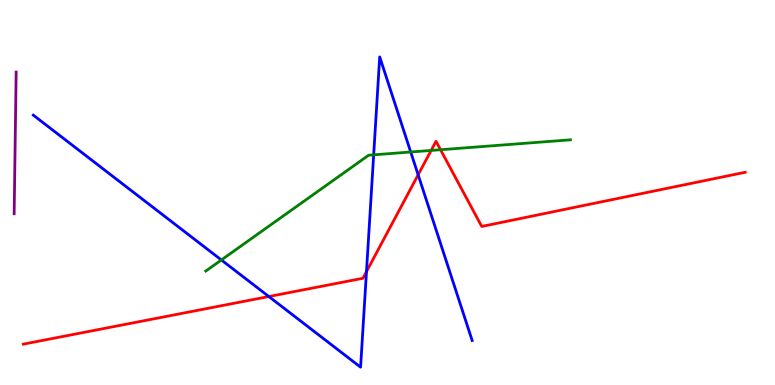[{'lines': ['blue', 'red'], 'intersections': [{'x': 3.47, 'y': 2.3}, {'x': 4.73, 'y': 2.95}, {'x': 5.4, 'y': 5.46}]}, {'lines': ['green', 'red'], 'intersections': [{'x': 5.56, 'y': 6.09}, {'x': 5.68, 'y': 6.11}]}, {'lines': ['purple', 'red'], 'intersections': []}, {'lines': ['blue', 'green'], 'intersections': [{'x': 2.86, 'y': 3.25}, {'x': 4.82, 'y': 5.98}, {'x': 5.3, 'y': 6.05}]}, {'lines': ['blue', 'purple'], 'intersections': []}, {'lines': ['green', 'purple'], 'intersections': []}]